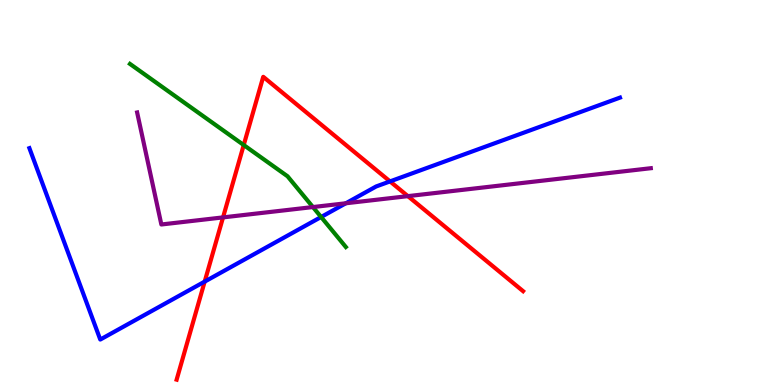[{'lines': ['blue', 'red'], 'intersections': [{'x': 2.64, 'y': 2.69}, {'x': 5.03, 'y': 5.29}]}, {'lines': ['green', 'red'], 'intersections': [{'x': 3.14, 'y': 6.23}]}, {'lines': ['purple', 'red'], 'intersections': [{'x': 2.88, 'y': 4.35}, {'x': 5.26, 'y': 4.91}]}, {'lines': ['blue', 'green'], 'intersections': [{'x': 4.14, 'y': 4.36}]}, {'lines': ['blue', 'purple'], 'intersections': [{'x': 4.46, 'y': 4.72}]}, {'lines': ['green', 'purple'], 'intersections': [{'x': 4.04, 'y': 4.62}]}]